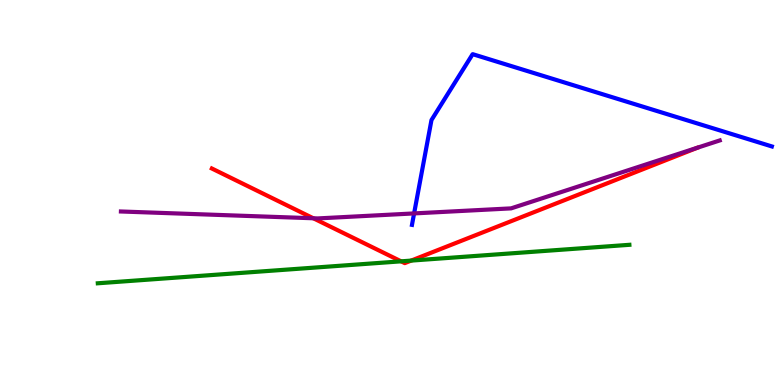[{'lines': ['blue', 'red'], 'intersections': []}, {'lines': ['green', 'red'], 'intersections': [{'x': 5.18, 'y': 3.21}, {'x': 5.31, 'y': 3.23}]}, {'lines': ['purple', 'red'], 'intersections': [{'x': 4.04, 'y': 4.33}]}, {'lines': ['blue', 'green'], 'intersections': []}, {'lines': ['blue', 'purple'], 'intersections': [{'x': 5.34, 'y': 4.46}]}, {'lines': ['green', 'purple'], 'intersections': []}]